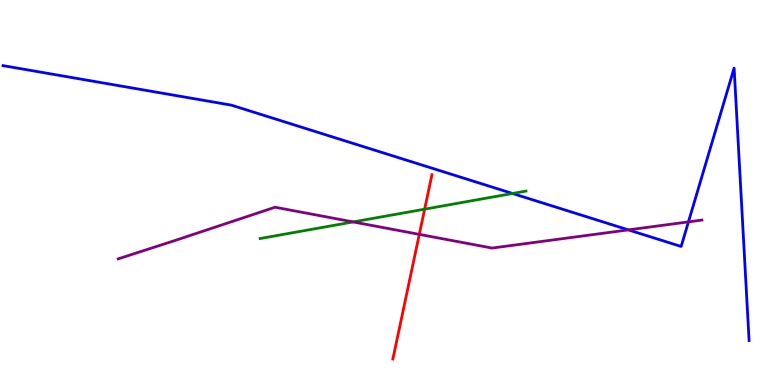[{'lines': ['blue', 'red'], 'intersections': []}, {'lines': ['green', 'red'], 'intersections': [{'x': 5.48, 'y': 4.57}]}, {'lines': ['purple', 'red'], 'intersections': [{'x': 5.41, 'y': 3.91}]}, {'lines': ['blue', 'green'], 'intersections': [{'x': 6.61, 'y': 4.97}]}, {'lines': ['blue', 'purple'], 'intersections': [{'x': 8.11, 'y': 4.03}, {'x': 8.88, 'y': 4.24}]}, {'lines': ['green', 'purple'], 'intersections': [{'x': 4.56, 'y': 4.24}]}]